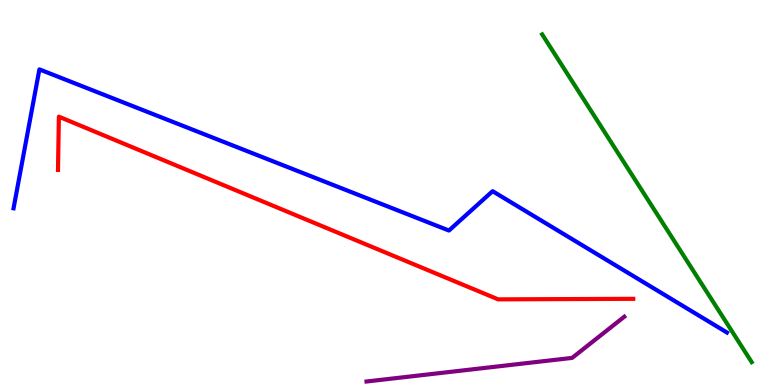[{'lines': ['blue', 'red'], 'intersections': []}, {'lines': ['green', 'red'], 'intersections': []}, {'lines': ['purple', 'red'], 'intersections': []}, {'lines': ['blue', 'green'], 'intersections': []}, {'lines': ['blue', 'purple'], 'intersections': []}, {'lines': ['green', 'purple'], 'intersections': []}]